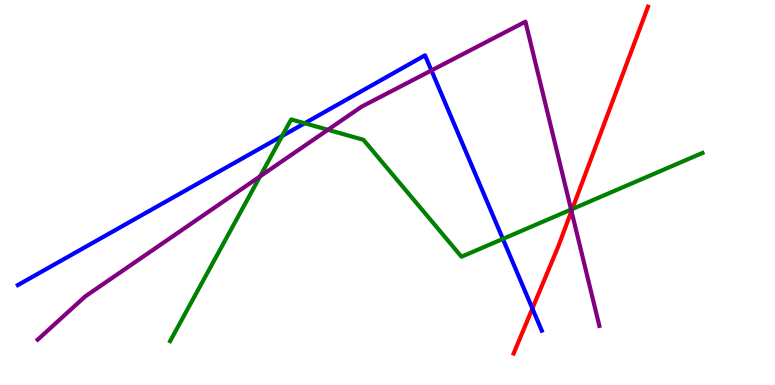[{'lines': ['blue', 'red'], 'intersections': [{'x': 6.87, 'y': 1.99}]}, {'lines': ['green', 'red'], 'intersections': [{'x': 7.38, 'y': 4.57}]}, {'lines': ['purple', 'red'], 'intersections': [{'x': 7.37, 'y': 4.52}]}, {'lines': ['blue', 'green'], 'intersections': [{'x': 3.64, 'y': 6.47}, {'x': 3.93, 'y': 6.8}, {'x': 6.49, 'y': 3.79}]}, {'lines': ['blue', 'purple'], 'intersections': [{'x': 5.57, 'y': 8.17}]}, {'lines': ['green', 'purple'], 'intersections': [{'x': 3.36, 'y': 5.42}, {'x': 4.23, 'y': 6.63}, {'x': 7.37, 'y': 4.56}]}]